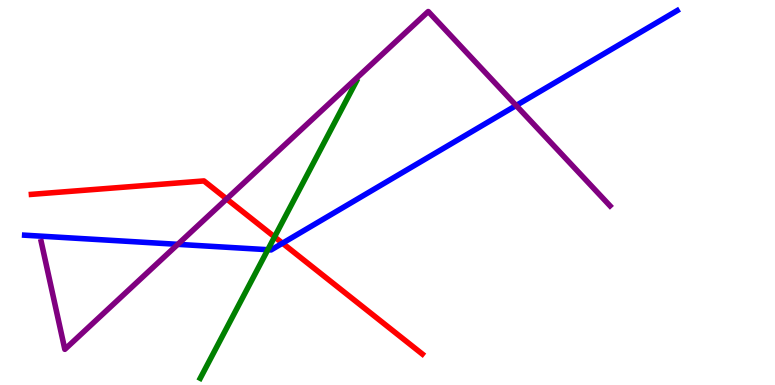[{'lines': ['blue', 'red'], 'intersections': [{'x': 3.65, 'y': 3.68}]}, {'lines': ['green', 'red'], 'intersections': [{'x': 3.54, 'y': 3.85}]}, {'lines': ['purple', 'red'], 'intersections': [{'x': 2.92, 'y': 4.83}]}, {'lines': ['blue', 'green'], 'intersections': [{'x': 3.46, 'y': 3.51}]}, {'lines': ['blue', 'purple'], 'intersections': [{'x': 2.29, 'y': 3.65}, {'x': 6.66, 'y': 7.26}]}, {'lines': ['green', 'purple'], 'intersections': []}]